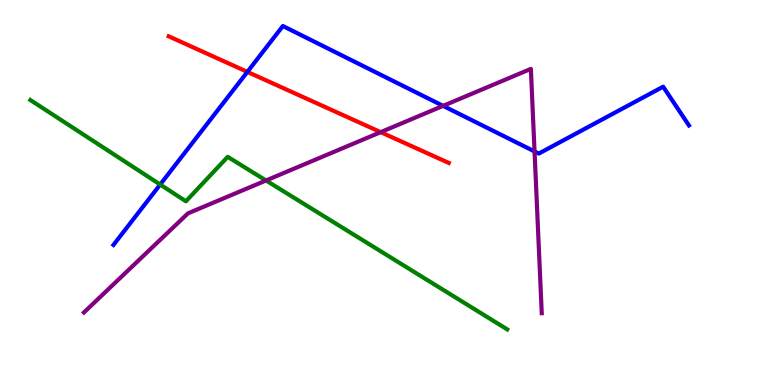[{'lines': ['blue', 'red'], 'intersections': [{'x': 3.19, 'y': 8.13}]}, {'lines': ['green', 'red'], 'intersections': []}, {'lines': ['purple', 'red'], 'intersections': [{'x': 4.91, 'y': 6.57}]}, {'lines': ['blue', 'green'], 'intersections': [{'x': 2.07, 'y': 5.21}]}, {'lines': ['blue', 'purple'], 'intersections': [{'x': 5.72, 'y': 7.25}, {'x': 6.9, 'y': 6.07}]}, {'lines': ['green', 'purple'], 'intersections': [{'x': 3.43, 'y': 5.31}]}]